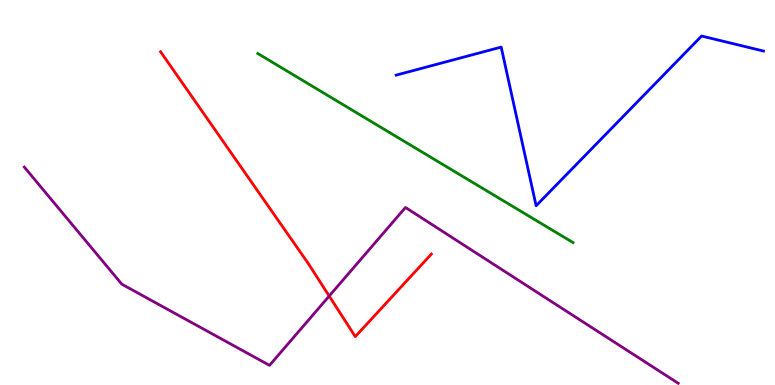[{'lines': ['blue', 'red'], 'intersections': []}, {'lines': ['green', 'red'], 'intersections': []}, {'lines': ['purple', 'red'], 'intersections': [{'x': 4.25, 'y': 2.31}]}, {'lines': ['blue', 'green'], 'intersections': []}, {'lines': ['blue', 'purple'], 'intersections': []}, {'lines': ['green', 'purple'], 'intersections': []}]